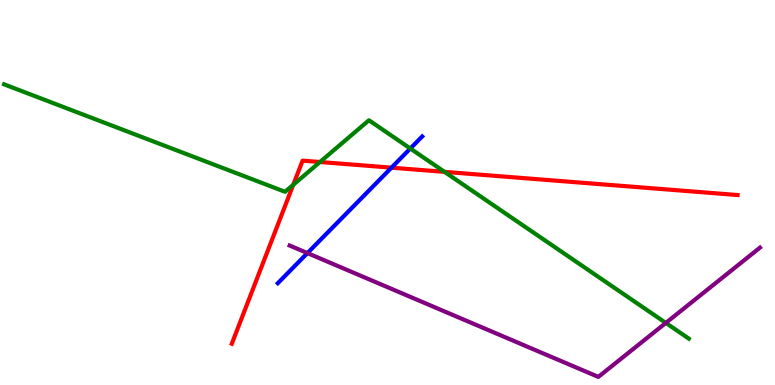[{'lines': ['blue', 'red'], 'intersections': [{'x': 5.05, 'y': 5.65}]}, {'lines': ['green', 'red'], 'intersections': [{'x': 3.78, 'y': 5.2}, {'x': 4.13, 'y': 5.79}, {'x': 5.74, 'y': 5.54}]}, {'lines': ['purple', 'red'], 'intersections': []}, {'lines': ['blue', 'green'], 'intersections': [{'x': 5.29, 'y': 6.14}]}, {'lines': ['blue', 'purple'], 'intersections': [{'x': 3.97, 'y': 3.43}]}, {'lines': ['green', 'purple'], 'intersections': [{'x': 8.59, 'y': 1.61}]}]